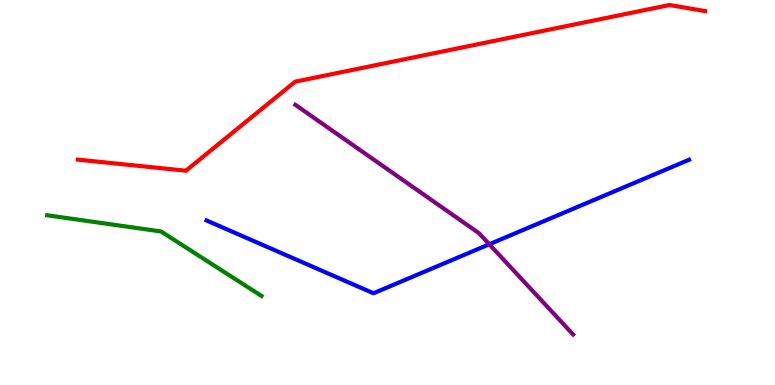[{'lines': ['blue', 'red'], 'intersections': []}, {'lines': ['green', 'red'], 'intersections': []}, {'lines': ['purple', 'red'], 'intersections': []}, {'lines': ['blue', 'green'], 'intersections': []}, {'lines': ['blue', 'purple'], 'intersections': [{'x': 6.31, 'y': 3.66}]}, {'lines': ['green', 'purple'], 'intersections': []}]